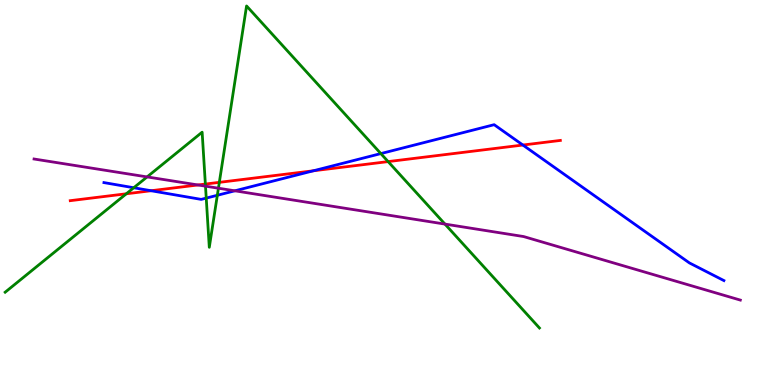[{'lines': ['blue', 'red'], 'intersections': [{'x': 1.95, 'y': 5.05}, {'x': 4.04, 'y': 5.56}, {'x': 6.75, 'y': 6.23}]}, {'lines': ['green', 'red'], 'intersections': [{'x': 1.63, 'y': 4.97}, {'x': 2.65, 'y': 5.22}, {'x': 2.83, 'y': 5.26}, {'x': 5.01, 'y': 5.8}]}, {'lines': ['purple', 'red'], 'intersections': [{'x': 2.55, 'y': 5.2}]}, {'lines': ['blue', 'green'], 'intersections': [{'x': 1.73, 'y': 5.12}, {'x': 2.66, 'y': 4.85}, {'x': 2.8, 'y': 4.93}, {'x': 4.91, 'y': 6.01}]}, {'lines': ['blue', 'purple'], 'intersections': [{'x': 3.03, 'y': 5.04}]}, {'lines': ['green', 'purple'], 'intersections': [{'x': 1.9, 'y': 5.4}, {'x': 2.65, 'y': 5.16}, {'x': 2.82, 'y': 5.11}, {'x': 5.74, 'y': 4.18}]}]